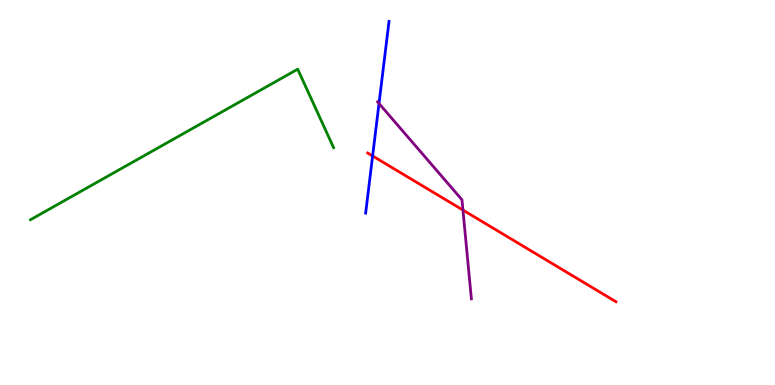[{'lines': ['blue', 'red'], 'intersections': [{'x': 4.81, 'y': 5.95}]}, {'lines': ['green', 'red'], 'intersections': []}, {'lines': ['purple', 'red'], 'intersections': [{'x': 5.97, 'y': 4.54}]}, {'lines': ['blue', 'green'], 'intersections': []}, {'lines': ['blue', 'purple'], 'intersections': [{'x': 4.89, 'y': 7.31}]}, {'lines': ['green', 'purple'], 'intersections': []}]